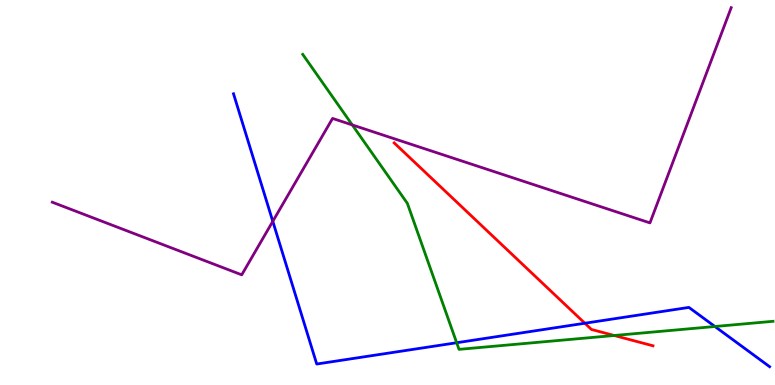[{'lines': ['blue', 'red'], 'intersections': [{'x': 7.55, 'y': 1.6}]}, {'lines': ['green', 'red'], 'intersections': [{'x': 7.93, 'y': 1.29}]}, {'lines': ['purple', 'red'], 'intersections': []}, {'lines': ['blue', 'green'], 'intersections': [{'x': 5.89, 'y': 1.1}, {'x': 9.22, 'y': 1.52}]}, {'lines': ['blue', 'purple'], 'intersections': [{'x': 3.52, 'y': 4.25}]}, {'lines': ['green', 'purple'], 'intersections': [{'x': 4.55, 'y': 6.76}]}]